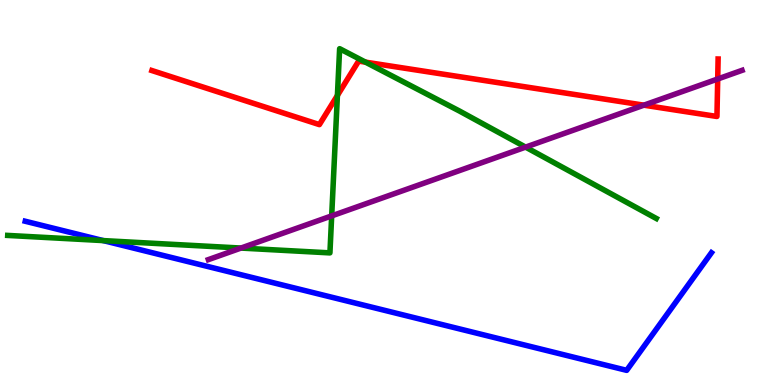[{'lines': ['blue', 'red'], 'intersections': []}, {'lines': ['green', 'red'], 'intersections': [{'x': 4.35, 'y': 7.52}, {'x': 4.72, 'y': 8.39}]}, {'lines': ['purple', 'red'], 'intersections': [{'x': 8.31, 'y': 7.27}, {'x': 9.26, 'y': 7.95}]}, {'lines': ['blue', 'green'], 'intersections': [{'x': 1.33, 'y': 3.75}]}, {'lines': ['blue', 'purple'], 'intersections': []}, {'lines': ['green', 'purple'], 'intersections': [{'x': 3.11, 'y': 3.56}, {'x': 4.28, 'y': 4.39}, {'x': 6.78, 'y': 6.18}]}]